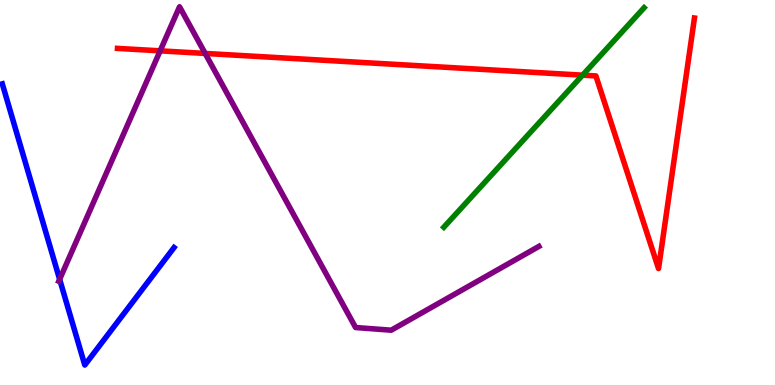[{'lines': ['blue', 'red'], 'intersections': []}, {'lines': ['green', 'red'], 'intersections': [{'x': 7.52, 'y': 8.05}]}, {'lines': ['purple', 'red'], 'intersections': [{'x': 2.07, 'y': 8.68}, {'x': 2.65, 'y': 8.61}]}, {'lines': ['blue', 'green'], 'intersections': []}, {'lines': ['blue', 'purple'], 'intersections': [{'x': 0.77, 'y': 2.75}]}, {'lines': ['green', 'purple'], 'intersections': []}]